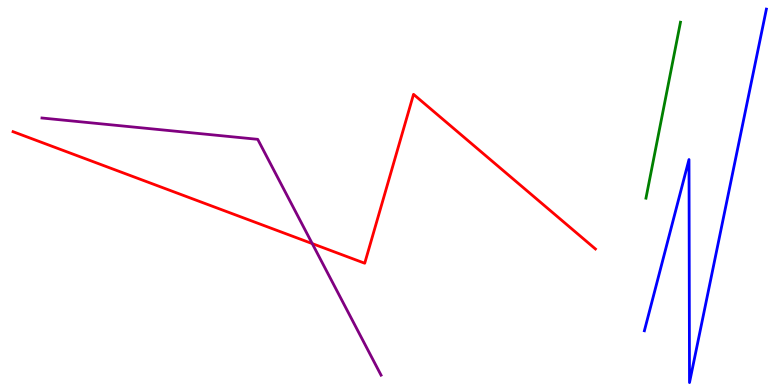[{'lines': ['blue', 'red'], 'intersections': []}, {'lines': ['green', 'red'], 'intersections': []}, {'lines': ['purple', 'red'], 'intersections': [{'x': 4.03, 'y': 3.67}]}, {'lines': ['blue', 'green'], 'intersections': []}, {'lines': ['blue', 'purple'], 'intersections': []}, {'lines': ['green', 'purple'], 'intersections': []}]